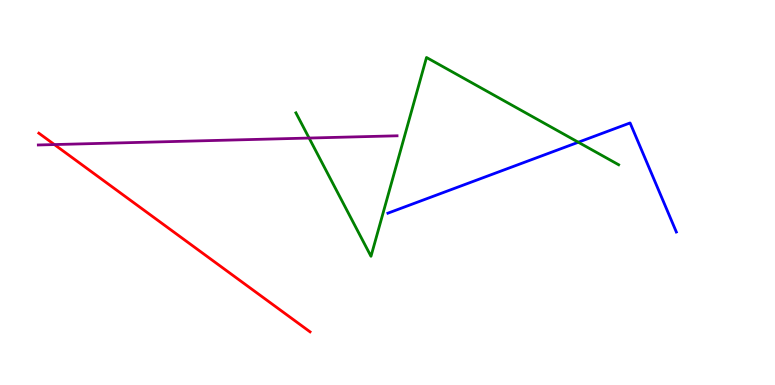[{'lines': ['blue', 'red'], 'intersections': []}, {'lines': ['green', 'red'], 'intersections': []}, {'lines': ['purple', 'red'], 'intersections': [{'x': 0.702, 'y': 6.25}]}, {'lines': ['blue', 'green'], 'intersections': [{'x': 7.46, 'y': 6.31}]}, {'lines': ['blue', 'purple'], 'intersections': []}, {'lines': ['green', 'purple'], 'intersections': [{'x': 3.99, 'y': 6.41}]}]